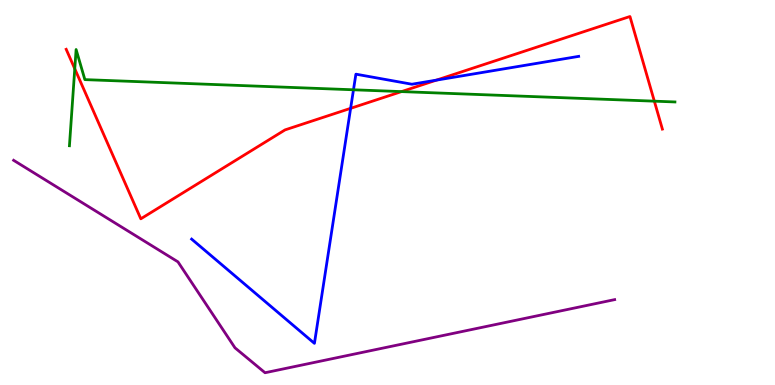[{'lines': ['blue', 'red'], 'intersections': [{'x': 4.52, 'y': 7.19}, {'x': 5.63, 'y': 7.92}]}, {'lines': ['green', 'red'], 'intersections': [{'x': 0.965, 'y': 8.21}, {'x': 5.18, 'y': 7.62}, {'x': 8.44, 'y': 7.37}]}, {'lines': ['purple', 'red'], 'intersections': []}, {'lines': ['blue', 'green'], 'intersections': [{'x': 4.56, 'y': 7.67}]}, {'lines': ['blue', 'purple'], 'intersections': []}, {'lines': ['green', 'purple'], 'intersections': []}]